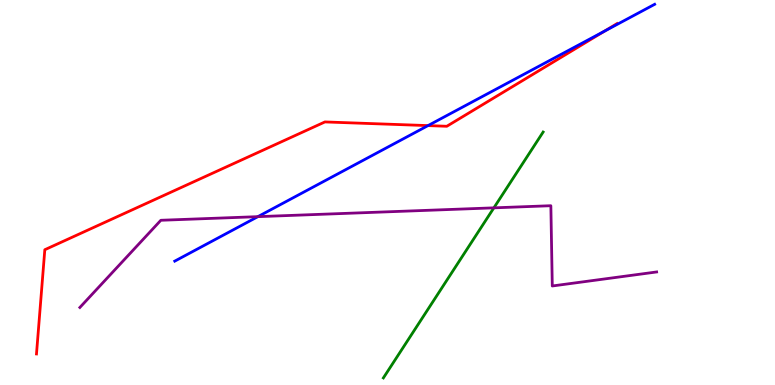[{'lines': ['blue', 'red'], 'intersections': [{'x': 5.52, 'y': 6.74}, {'x': 7.8, 'y': 9.19}]}, {'lines': ['green', 'red'], 'intersections': []}, {'lines': ['purple', 'red'], 'intersections': []}, {'lines': ['blue', 'green'], 'intersections': []}, {'lines': ['blue', 'purple'], 'intersections': [{'x': 3.33, 'y': 4.37}]}, {'lines': ['green', 'purple'], 'intersections': [{'x': 6.37, 'y': 4.6}]}]